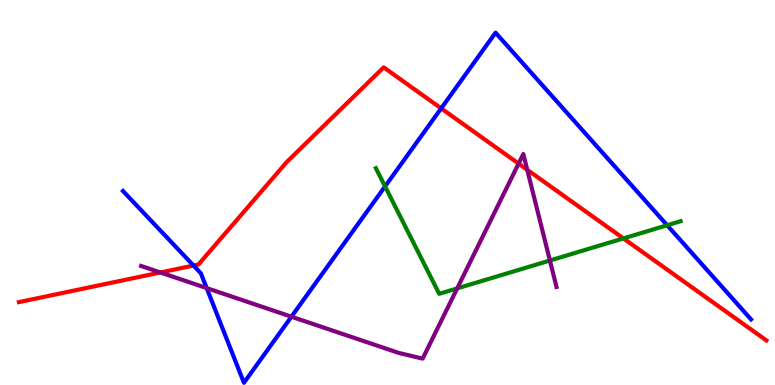[{'lines': ['blue', 'red'], 'intersections': [{'x': 2.5, 'y': 3.1}, {'x': 5.69, 'y': 7.19}]}, {'lines': ['green', 'red'], 'intersections': [{'x': 8.04, 'y': 3.81}]}, {'lines': ['purple', 'red'], 'intersections': [{'x': 2.07, 'y': 2.92}, {'x': 6.69, 'y': 5.75}, {'x': 6.8, 'y': 5.59}]}, {'lines': ['blue', 'green'], 'intersections': [{'x': 4.97, 'y': 5.16}, {'x': 8.61, 'y': 4.15}]}, {'lines': ['blue', 'purple'], 'intersections': [{'x': 2.67, 'y': 2.52}, {'x': 3.76, 'y': 1.77}]}, {'lines': ['green', 'purple'], 'intersections': [{'x': 5.9, 'y': 2.51}, {'x': 7.1, 'y': 3.23}]}]